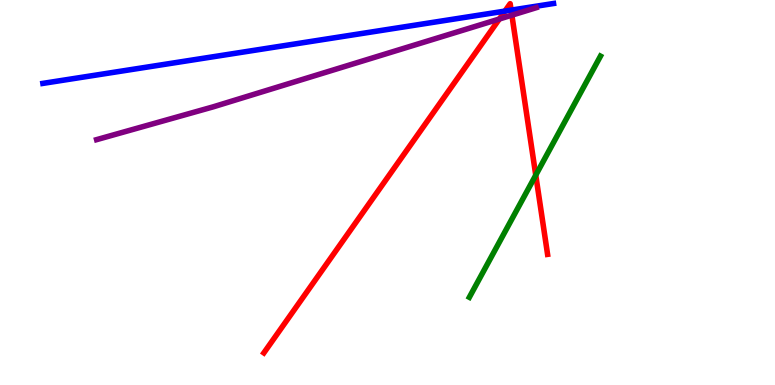[{'lines': ['blue', 'red'], 'intersections': [{'x': 6.52, 'y': 9.71}, {'x': 6.6, 'y': 9.74}]}, {'lines': ['green', 'red'], 'intersections': [{'x': 6.91, 'y': 5.45}]}, {'lines': ['purple', 'red'], 'intersections': [{'x': 6.44, 'y': 9.51}, {'x': 6.6, 'y': 9.61}]}, {'lines': ['blue', 'green'], 'intersections': []}, {'lines': ['blue', 'purple'], 'intersections': []}, {'lines': ['green', 'purple'], 'intersections': []}]